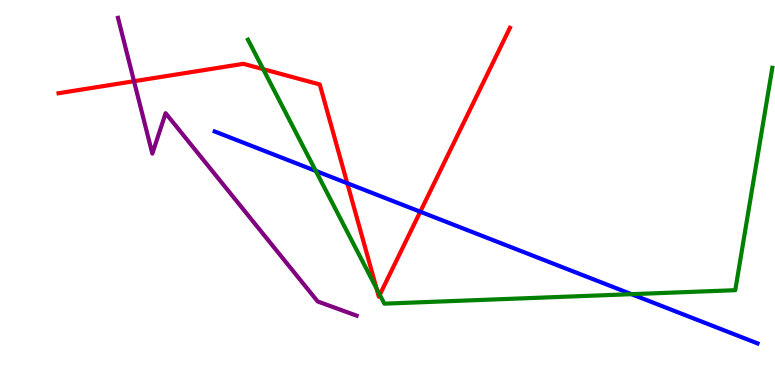[{'lines': ['blue', 'red'], 'intersections': [{'x': 4.48, 'y': 5.24}, {'x': 5.42, 'y': 4.5}]}, {'lines': ['green', 'red'], 'intersections': [{'x': 3.4, 'y': 8.2}, {'x': 4.86, 'y': 2.51}, {'x': 4.9, 'y': 2.34}]}, {'lines': ['purple', 'red'], 'intersections': [{'x': 1.73, 'y': 7.89}]}, {'lines': ['blue', 'green'], 'intersections': [{'x': 4.07, 'y': 5.56}, {'x': 8.15, 'y': 2.36}]}, {'lines': ['blue', 'purple'], 'intersections': []}, {'lines': ['green', 'purple'], 'intersections': []}]